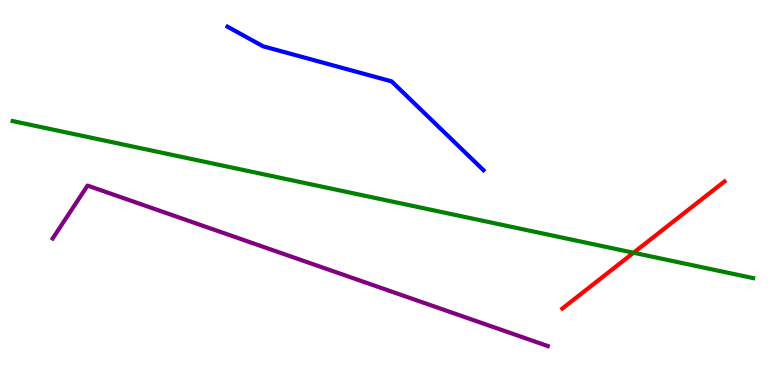[{'lines': ['blue', 'red'], 'intersections': []}, {'lines': ['green', 'red'], 'intersections': [{'x': 8.17, 'y': 3.44}]}, {'lines': ['purple', 'red'], 'intersections': []}, {'lines': ['blue', 'green'], 'intersections': []}, {'lines': ['blue', 'purple'], 'intersections': []}, {'lines': ['green', 'purple'], 'intersections': []}]